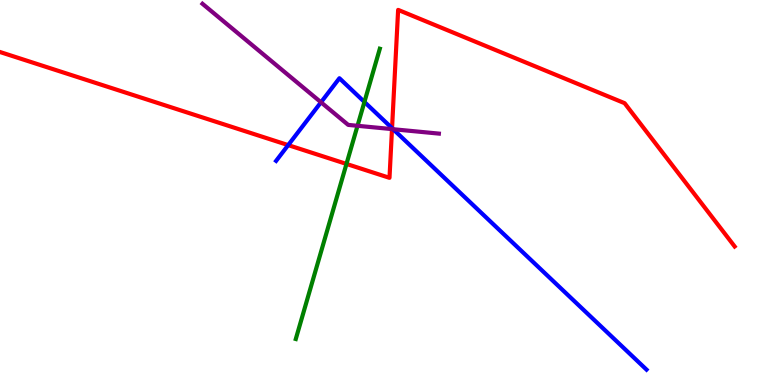[{'lines': ['blue', 'red'], 'intersections': [{'x': 3.72, 'y': 6.23}, {'x': 5.06, 'y': 6.67}]}, {'lines': ['green', 'red'], 'intersections': [{'x': 4.47, 'y': 5.74}]}, {'lines': ['purple', 'red'], 'intersections': [{'x': 5.06, 'y': 6.65}]}, {'lines': ['blue', 'green'], 'intersections': [{'x': 4.7, 'y': 7.35}]}, {'lines': ['blue', 'purple'], 'intersections': [{'x': 4.14, 'y': 7.34}, {'x': 5.07, 'y': 6.64}]}, {'lines': ['green', 'purple'], 'intersections': [{'x': 4.61, 'y': 6.73}]}]